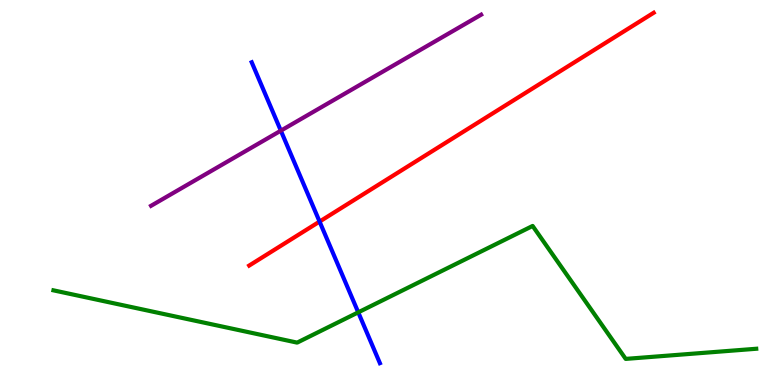[{'lines': ['blue', 'red'], 'intersections': [{'x': 4.12, 'y': 4.24}]}, {'lines': ['green', 'red'], 'intersections': []}, {'lines': ['purple', 'red'], 'intersections': []}, {'lines': ['blue', 'green'], 'intersections': [{'x': 4.62, 'y': 1.89}]}, {'lines': ['blue', 'purple'], 'intersections': [{'x': 3.62, 'y': 6.61}]}, {'lines': ['green', 'purple'], 'intersections': []}]